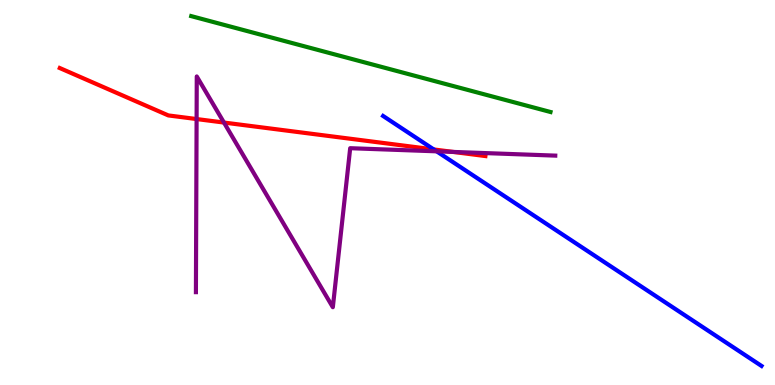[{'lines': ['blue', 'red'], 'intersections': [{'x': 5.6, 'y': 6.12}]}, {'lines': ['green', 'red'], 'intersections': []}, {'lines': ['purple', 'red'], 'intersections': [{'x': 2.54, 'y': 6.91}, {'x': 2.89, 'y': 6.82}, {'x': 5.85, 'y': 6.05}]}, {'lines': ['blue', 'green'], 'intersections': []}, {'lines': ['blue', 'purple'], 'intersections': [{'x': 5.63, 'y': 6.07}]}, {'lines': ['green', 'purple'], 'intersections': []}]